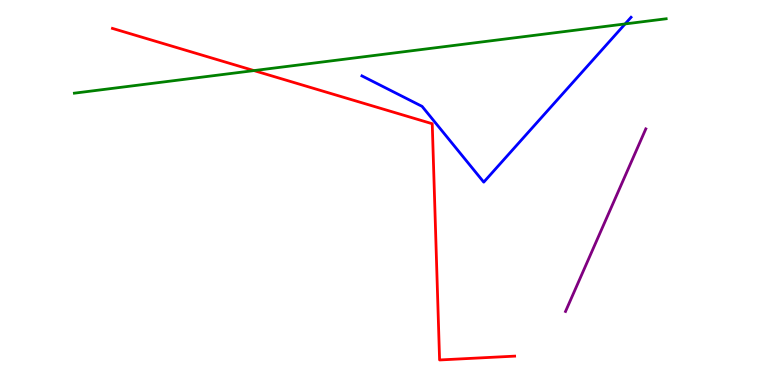[{'lines': ['blue', 'red'], 'intersections': []}, {'lines': ['green', 'red'], 'intersections': [{'x': 3.28, 'y': 8.17}]}, {'lines': ['purple', 'red'], 'intersections': []}, {'lines': ['blue', 'green'], 'intersections': [{'x': 8.07, 'y': 9.38}]}, {'lines': ['blue', 'purple'], 'intersections': []}, {'lines': ['green', 'purple'], 'intersections': []}]